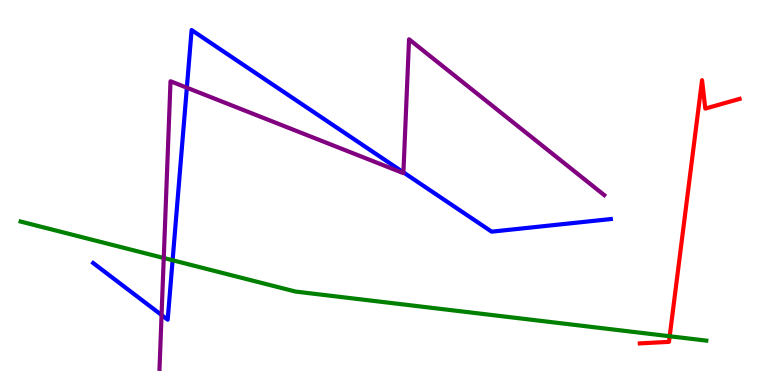[{'lines': ['blue', 'red'], 'intersections': []}, {'lines': ['green', 'red'], 'intersections': [{'x': 8.64, 'y': 1.27}]}, {'lines': ['purple', 'red'], 'intersections': []}, {'lines': ['blue', 'green'], 'intersections': [{'x': 2.23, 'y': 3.24}]}, {'lines': ['blue', 'purple'], 'intersections': [{'x': 2.08, 'y': 1.82}, {'x': 2.41, 'y': 7.72}, {'x': 5.21, 'y': 5.52}]}, {'lines': ['green', 'purple'], 'intersections': [{'x': 2.11, 'y': 3.3}]}]